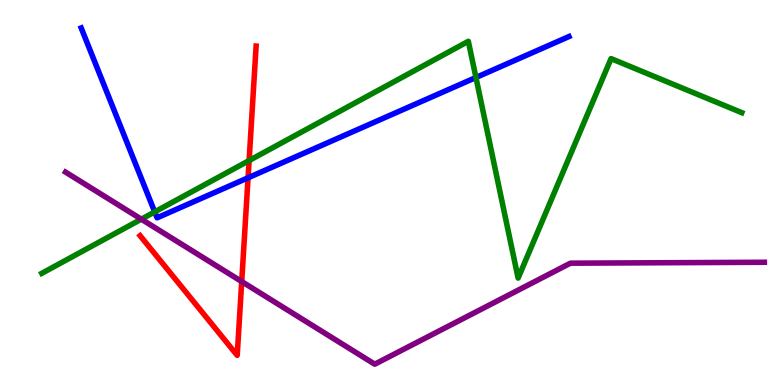[{'lines': ['blue', 'red'], 'intersections': [{'x': 3.2, 'y': 5.38}]}, {'lines': ['green', 'red'], 'intersections': [{'x': 3.21, 'y': 5.83}]}, {'lines': ['purple', 'red'], 'intersections': [{'x': 3.12, 'y': 2.69}]}, {'lines': ['blue', 'green'], 'intersections': [{'x': 2.0, 'y': 4.5}, {'x': 6.14, 'y': 7.99}]}, {'lines': ['blue', 'purple'], 'intersections': []}, {'lines': ['green', 'purple'], 'intersections': [{'x': 1.82, 'y': 4.31}]}]